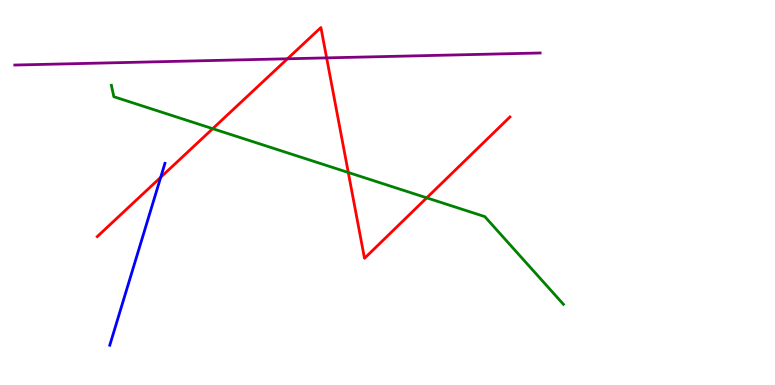[{'lines': ['blue', 'red'], 'intersections': [{'x': 2.07, 'y': 5.4}]}, {'lines': ['green', 'red'], 'intersections': [{'x': 2.74, 'y': 6.66}, {'x': 4.49, 'y': 5.52}, {'x': 5.51, 'y': 4.86}]}, {'lines': ['purple', 'red'], 'intersections': [{'x': 3.71, 'y': 8.47}, {'x': 4.21, 'y': 8.5}]}, {'lines': ['blue', 'green'], 'intersections': []}, {'lines': ['blue', 'purple'], 'intersections': []}, {'lines': ['green', 'purple'], 'intersections': []}]